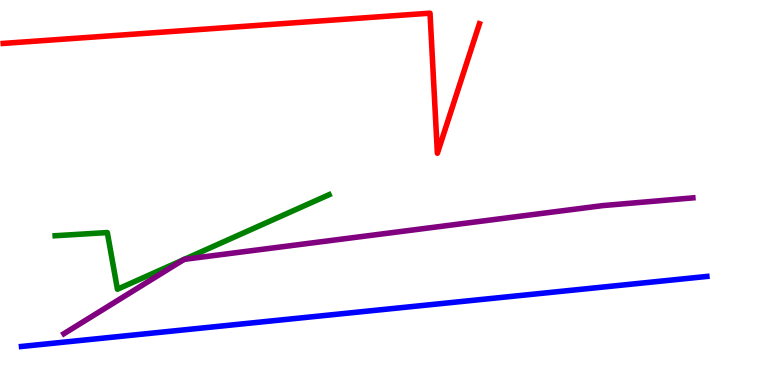[{'lines': ['blue', 'red'], 'intersections': []}, {'lines': ['green', 'red'], 'intersections': []}, {'lines': ['purple', 'red'], 'intersections': []}, {'lines': ['blue', 'green'], 'intersections': []}, {'lines': ['blue', 'purple'], 'intersections': []}, {'lines': ['green', 'purple'], 'intersections': [{'x': 2.37, 'y': 3.26}, {'x': 2.38, 'y': 3.26}]}]